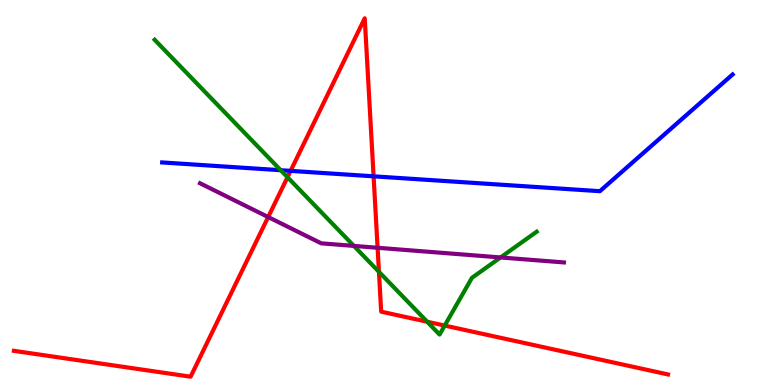[{'lines': ['blue', 'red'], 'intersections': [{'x': 3.75, 'y': 5.56}, {'x': 4.82, 'y': 5.42}]}, {'lines': ['green', 'red'], 'intersections': [{'x': 3.71, 'y': 5.4}, {'x': 4.89, 'y': 2.94}, {'x': 5.51, 'y': 1.64}, {'x': 5.74, 'y': 1.54}]}, {'lines': ['purple', 'red'], 'intersections': [{'x': 3.46, 'y': 4.36}, {'x': 4.87, 'y': 3.56}]}, {'lines': ['blue', 'green'], 'intersections': [{'x': 3.62, 'y': 5.58}]}, {'lines': ['blue', 'purple'], 'intersections': []}, {'lines': ['green', 'purple'], 'intersections': [{'x': 4.57, 'y': 3.61}, {'x': 6.46, 'y': 3.31}]}]